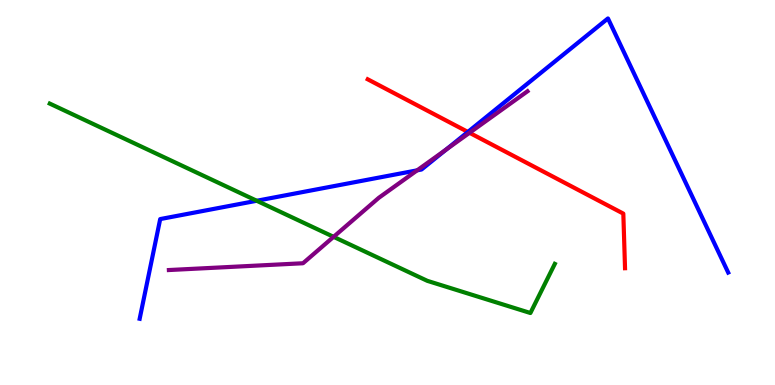[{'lines': ['blue', 'red'], 'intersections': [{'x': 6.04, 'y': 6.57}]}, {'lines': ['green', 'red'], 'intersections': []}, {'lines': ['purple', 'red'], 'intersections': [{'x': 6.06, 'y': 6.55}]}, {'lines': ['blue', 'green'], 'intersections': [{'x': 3.31, 'y': 4.79}]}, {'lines': ['blue', 'purple'], 'intersections': [{'x': 5.38, 'y': 5.58}, {'x': 5.76, 'y': 6.12}]}, {'lines': ['green', 'purple'], 'intersections': [{'x': 4.3, 'y': 3.85}]}]